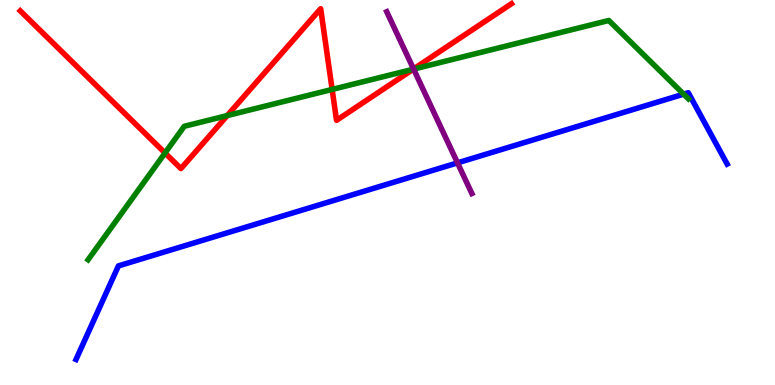[{'lines': ['blue', 'red'], 'intersections': []}, {'lines': ['green', 'red'], 'intersections': [{'x': 2.13, 'y': 6.03}, {'x': 2.93, 'y': 7.0}, {'x': 4.29, 'y': 7.68}, {'x': 5.33, 'y': 8.2}]}, {'lines': ['purple', 'red'], 'intersections': [{'x': 5.34, 'y': 8.21}]}, {'lines': ['blue', 'green'], 'intersections': [{'x': 8.82, 'y': 7.55}]}, {'lines': ['blue', 'purple'], 'intersections': [{'x': 5.9, 'y': 5.77}]}, {'lines': ['green', 'purple'], 'intersections': [{'x': 5.34, 'y': 8.2}]}]